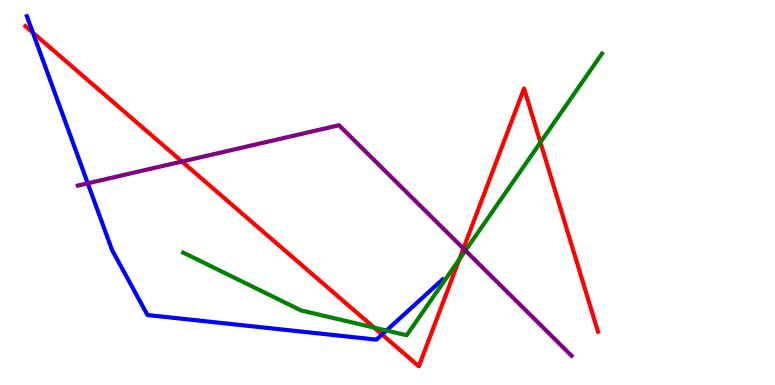[{'lines': ['blue', 'red'], 'intersections': [{'x': 0.424, 'y': 9.15}, {'x': 4.93, 'y': 1.31}]}, {'lines': ['green', 'red'], 'intersections': [{'x': 4.83, 'y': 1.49}, {'x': 5.93, 'y': 3.26}, {'x': 6.97, 'y': 6.3}]}, {'lines': ['purple', 'red'], 'intersections': [{'x': 2.35, 'y': 5.8}, {'x': 5.98, 'y': 3.54}]}, {'lines': ['blue', 'green'], 'intersections': [{'x': 4.99, 'y': 1.42}]}, {'lines': ['blue', 'purple'], 'intersections': [{'x': 1.13, 'y': 5.24}]}, {'lines': ['green', 'purple'], 'intersections': [{'x': 6.01, 'y': 3.49}]}]